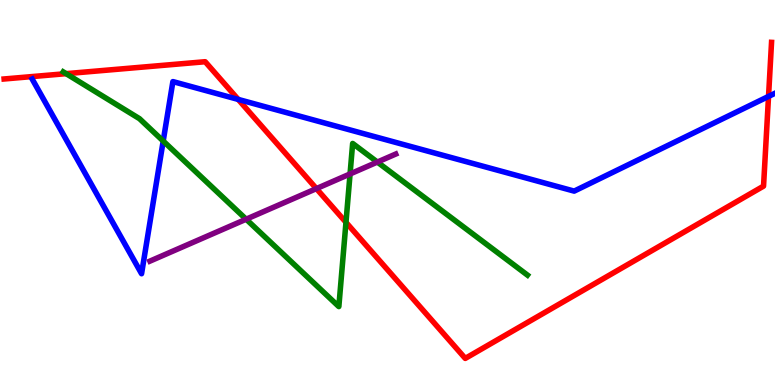[{'lines': ['blue', 'red'], 'intersections': [{'x': 3.07, 'y': 7.42}, {'x': 9.92, 'y': 7.5}]}, {'lines': ['green', 'red'], 'intersections': [{'x': 0.853, 'y': 8.09}, {'x': 4.46, 'y': 4.23}]}, {'lines': ['purple', 'red'], 'intersections': [{'x': 4.08, 'y': 5.1}]}, {'lines': ['blue', 'green'], 'intersections': [{'x': 2.11, 'y': 6.34}]}, {'lines': ['blue', 'purple'], 'intersections': []}, {'lines': ['green', 'purple'], 'intersections': [{'x': 3.18, 'y': 4.31}, {'x': 4.52, 'y': 5.48}, {'x': 4.87, 'y': 5.79}]}]